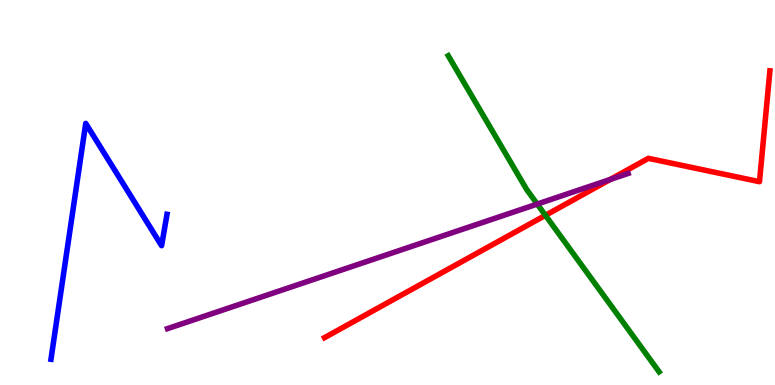[{'lines': ['blue', 'red'], 'intersections': []}, {'lines': ['green', 'red'], 'intersections': [{'x': 7.04, 'y': 4.41}]}, {'lines': ['purple', 'red'], 'intersections': [{'x': 7.87, 'y': 5.34}]}, {'lines': ['blue', 'green'], 'intersections': []}, {'lines': ['blue', 'purple'], 'intersections': []}, {'lines': ['green', 'purple'], 'intersections': [{'x': 6.93, 'y': 4.7}]}]